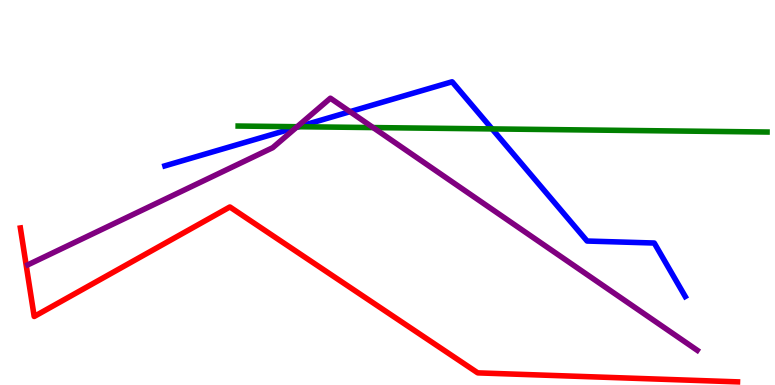[{'lines': ['blue', 'red'], 'intersections': []}, {'lines': ['green', 'red'], 'intersections': []}, {'lines': ['purple', 'red'], 'intersections': []}, {'lines': ['blue', 'green'], 'intersections': [{'x': 3.85, 'y': 6.71}, {'x': 6.35, 'y': 6.65}]}, {'lines': ['blue', 'purple'], 'intersections': [{'x': 3.82, 'y': 6.69}, {'x': 4.52, 'y': 7.1}]}, {'lines': ['green', 'purple'], 'intersections': [{'x': 3.83, 'y': 6.71}, {'x': 4.81, 'y': 6.69}]}]